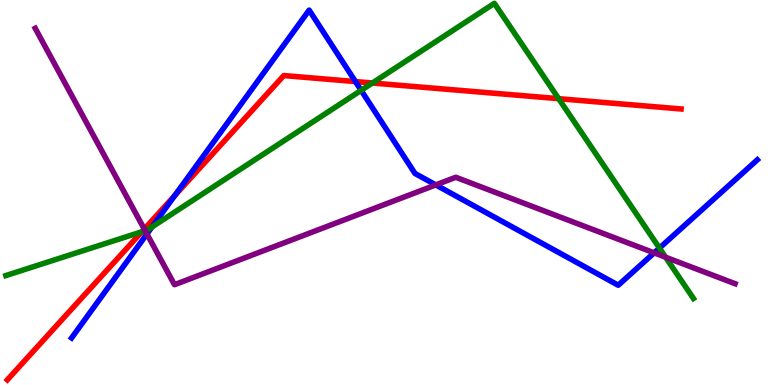[{'lines': ['blue', 'red'], 'intersections': [{'x': 2.26, 'y': 4.92}, {'x': 4.59, 'y': 7.88}]}, {'lines': ['green', 'red'], 'intersections': [{'x': 1.83, 'y': 3.98}, {'x': 4.8, 'y': 7.84}, {'x': 7.21, 'y': 7.44}]}, {'lines': ['purple', 'red'], 'intersections': [{'x': 1.86, 'y': 4.05}]}, {'lines': ['blue', 'green'], 'intersections': [{'x': 1.96, 'y': 4.11}, {'x': 4.66, 'y': 7.65}, {'x': 8.51, 'y': 3.56}]}, {'lines': ['blue', 'purple'], 'intersections': [{'x': 1.9, 'y': 3.92}, {'x': 5.62, 'y': 5.2}, {'x': 8.44, 'y': 3.43}]}, {'lines': ['green', 'purple'], 'intersections': [{'x': 1.87, 'y': 4.01}, {'x': 8.59, 'y': 3.32}]}]